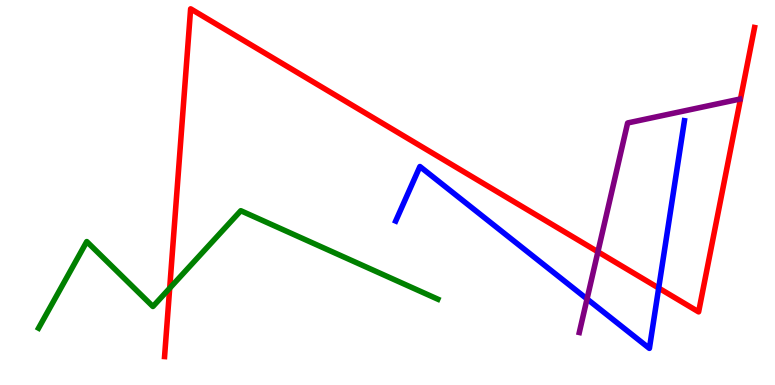[{'lines': ['blue', 'red'], 'intersections': [{'x': 8.5, 'y': 2.52}]}, {'lines': ['green', 'red'], 'intersections': [{'x': 2.19, 'y': 2.51}]}, {'lines': ['purple', 'red'], 'intersections': [{'x': 7.72, 'y': 3.46}]}, {'lines': ['blue', 'green'], 'intersections': []}, {'lines': ['blue', 'purple'], 'intersections': [{'x': 7.57, 'y': 2.23}]}, {'lines': ['green', 'purple'], 'intersections': []}]